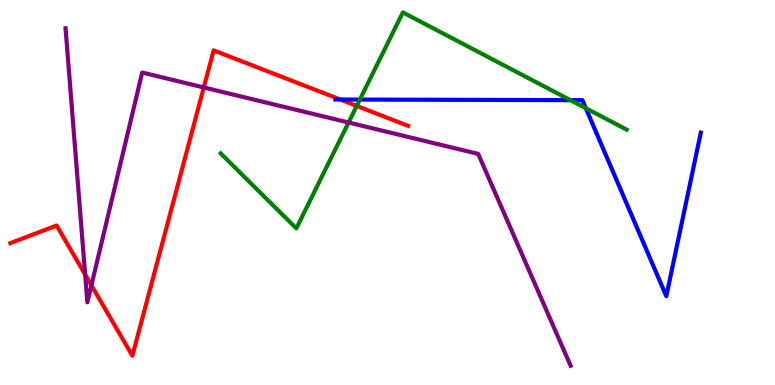[{'lines': ['blue', 'red'], 'intersections': [{'x': 4.39, 'y': 7.42}]}, {'lines': ['green', 'red'], 'intersections': [{'x': 4.6, 'y': 7.25}]}, {'lines': ['purple', 'red'], 'intersections': [{'x': 1.1, 'y': 2.87}, {'x': 1.18, 'y': 2.59}, {'x': 2.63, 'y': 7.73}]}, {'lines': ['blue', 'green'], 'intersections': [{'x': 4.64, 'y': 7.41}, {'x': 7.36, 'y': 7.4}, {'x': 7.56, 'y': 7.19}]}, {'lines': ['blue', 'purple'], 'intersections': []}, {'lines': ['green', 'purple'], 'intersections': [{'x': 4.5, 'y': 6.82}]}]